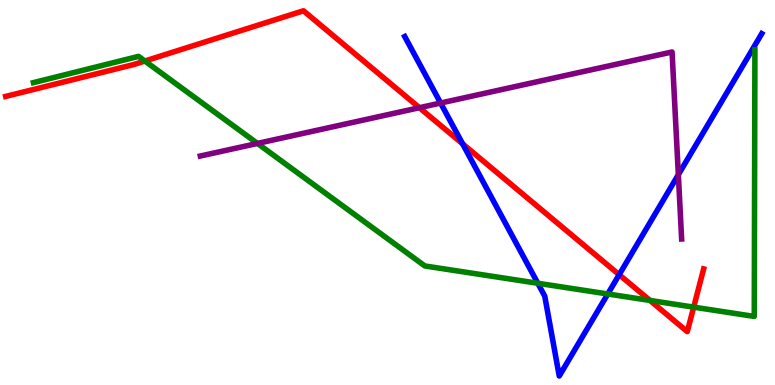[{'lines': ['blue', 'red'], 'intersections': [{'x': 5.97, 'y': 6.26}, {'x': 7.99, 'y': 2.86}]}, {'lines': ['green', 'red'], 'intersections': [{'x': 1.87, 'y': 8.42}, {'x': 8.39, 'y': 2.2}, {'x': 8.95, 'y': 2.02}]}, {'lines': ['purple', 'red'], 'intersections': [{'x': 5.41, 'y': 7.2}]}, {'lines': ['blue', 'green'], 'intersections': [{'x': 6.94, 'y': 2.64}, {'x': 7.84, 'y': 2.36}]}, {'lines': ['blue', 'purple'], 'intersections': [{'x': 5.69, 'y': 7.32}, {'x': 8.75, 'y': 5.46}]}, {'lines': ['green', 'purple'], 'intersections': [{'x': 3.32, 'y': 6.27}]}]